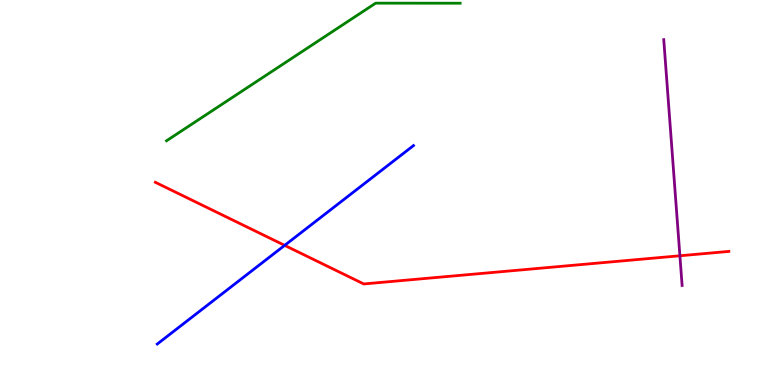[{'lines': ['blue', 'red'], 'intersections': [{'x': 3.67, 'y': 3.63}]}, {'lines': ['green', 'red'], 'intersections': []}, {'lines': ['purple', 'red'], 'intersections': [{'x': 8.77, 'y': 3.36}]}, {'lines': ['blue', 'green'], 'intersections': []}, {'lines': ['blue', 'purple'], 'intersections': []}, {'lines': ['green', 'purple'], 'intersections': []}]